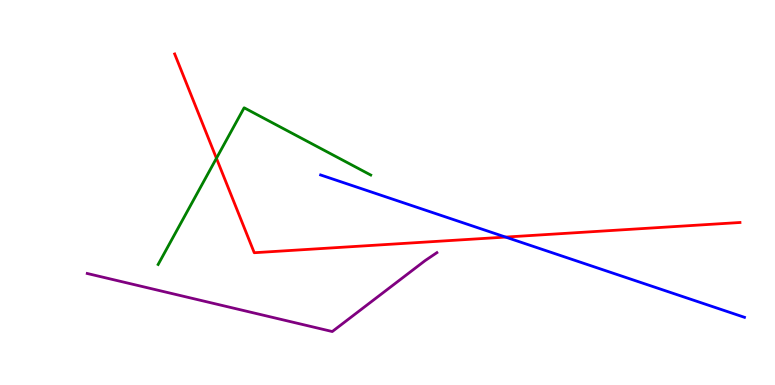[{'lines': ['blue', 'red'], 'intersections': [{'x': 6.52, 'y': 3.84}]}, {'lines': ['green', 'red'], 'intersections': [{'x': 2.79, 'y': 5.89}]}, {'lines': ['purple', 'red'], 'intersections': []}, {'lines': ['blue', 'green'], 'intersections': []}, {'lines': ['blue', 'purple'], 'intersections': []}, {'lines': ['green', 'purple'], 'intersections': []}]